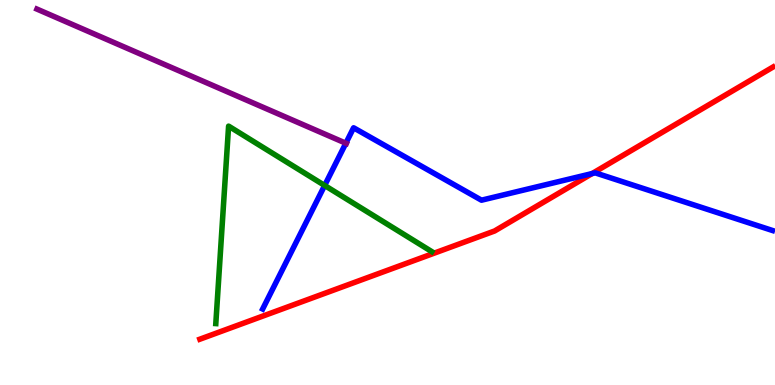[{'lines': ['blue', 'red'], 'intersections': [{'x': 7.64, 'y': 5.49}]}, {'lines': ['green', 'red'], 'intersections': []}, {'lines': ['purple', 'red'], 'intersections': []}, {'lines': ['blue', 'green'], 'intersections': [{'x': 4.19, 'y': 5.18}]}, {'lines': ['blue', 'purple'], 'intersections': [{'x': 4.46, 'y': 6.28}]}, {'lines': ['green', 'purple'], 'intersections': []}]